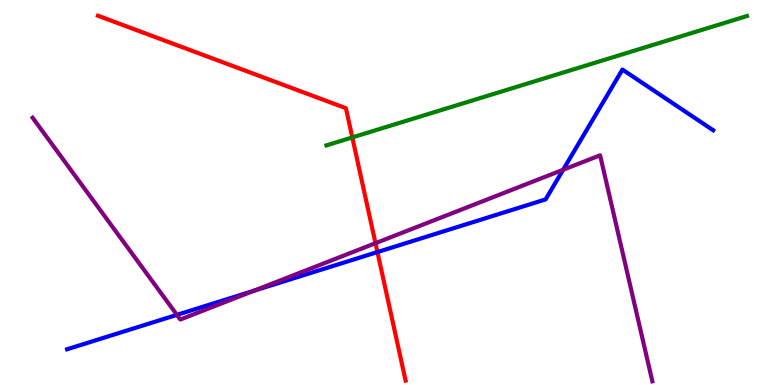[{'lines': ['blue', 'red'], 'intersections': [{'x': 4.87, 'y': 3.45}]}, {'lines': ['green', 'red'], 'intersections': [{'x': 4.55, 'y': 6.43}]}, {'lines': ['purple', 'red'], 'intersections': [{'x': 4.84, 'y': 3.68}]}, {'lines': ['blue', 'green'], 'intersections': []}, {'lines': ['blue', 'purple'], 'intersections': [{'x': 2.28, 'y': 1.82}, {'x': 3.28, 'y': 2.45}, {'x': 7.27, 'y': 5.59}]}, {'lines': ['green', 'purple'], 'intersections': []}]